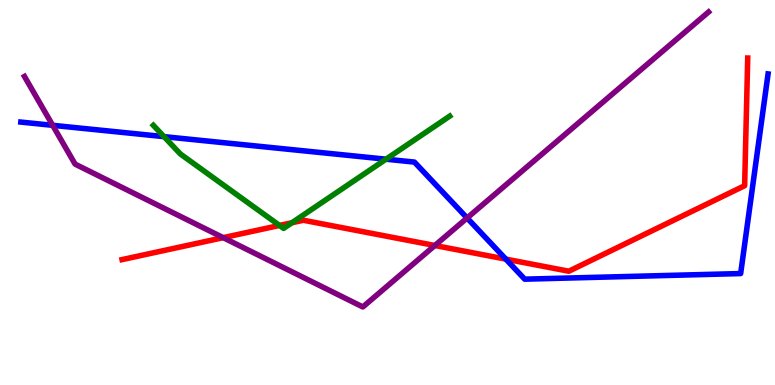[{'lines': ['blue', 'red'], 'intersections': [{'x': 6.53, 'y': 3.27}]}, {'lines': ['green', 'red'], 'intersections': [{'x': 3.61, 'y': 4.14}, {'x': 3.77, 'y': 4.21}]}, {'lines': ['purple', 'red'], 'intersections': [{'x': 2.88, 'y': 3.83}, {'x': 5.61, 'y': 3.62}]}, {'lines': ['blue', 'green'], 'intersections': [{'x': 2.12, 'y': 6.45}, {'x': 4.98, 'y': 5.87}]}, {'lines': ['blue', 'purple'], 'intersections': [{'x': 0.68, 'y': 6.74}, {'x': 6.03, 'y': 4.34}]}, {'lines': ['green', 'purple'], 'intersections': []}]